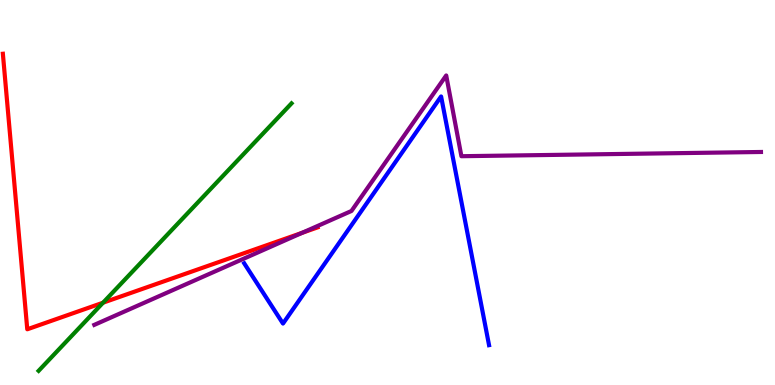[{'lines': ['blue', 'red'], 'intersections': []}, {'lines': ['green', 'red'], 'intersections': [{'x': 1.33, 'y': 2.14}]}, {'lines': ['purple', 'red'], 'intersections': [{'x': 3.9, 'y': 3.95}]}, {'lines': ['blue', 'green'], 'intersections': []}, {'lines': ['blue', 'purple'], 'intersections': []}, {'lines': ['green', 'purple'], 'intersections': []}]